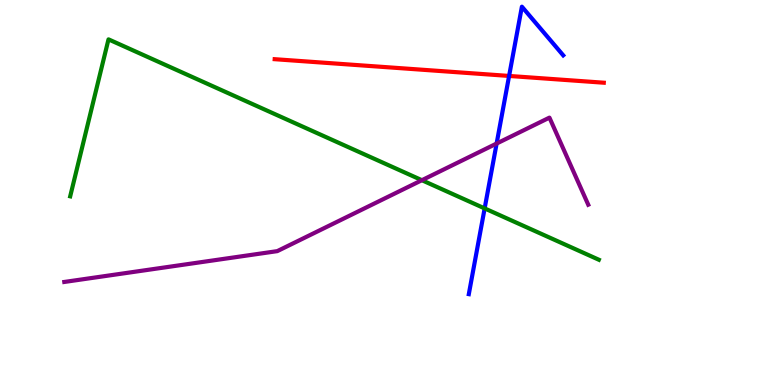[{'lines': ['blue', 'red'], 'intersections': [{'x': 6.57, 'y': 8.03}]}, {'lines': ['green', 'red'], 'intersections': []}, {'lines': ['purple', 'red'], 'intersections': []}, {'lines': ['blue', 'green'], 'intersections': [{'x': 6.25, 'y': 4.59}]}, {'lines': ['blue', 'purple'], 'intersections': [{'x': 6.41, 'y': 6.27}]}, {'lines': ['green', 'purple'], 'intersections': [{'x': 5.44, 'y': 5.32}]}]